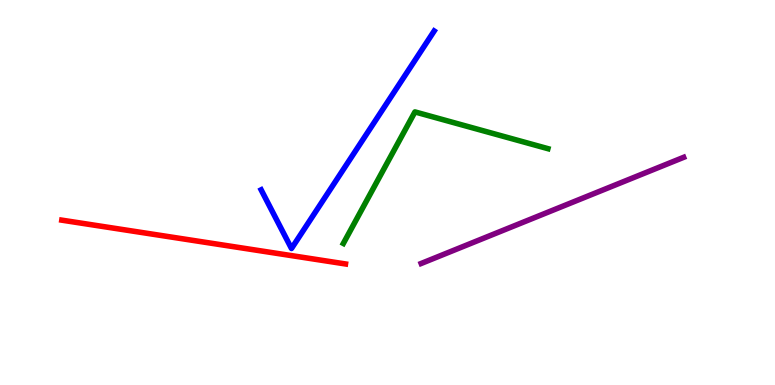[{'lines': ['blue', 'red'], 'intersections': []}, {'lines': ['green', 'red'], 'intersections': []}, {'lines': ['purple', 'red'], 'intersections': []}, {'lines': ['blue', 'green'], 'intersections': []}, {'lines': ['blue', 'purple'], 'intersections': []}, {'lines': ['green', 'purple'], 'intersections': []}]